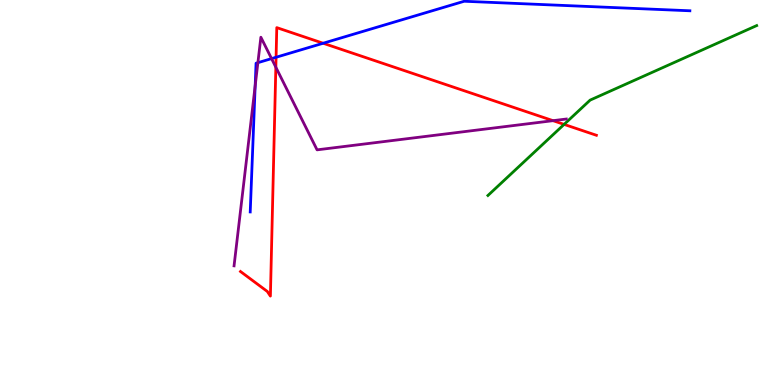[{'lines': ['blue', 'red'], 'intersections': [{'x': 3.56, 'y': 8.51}, {'x': 4.17, 'y': 8.88}]}, {'lines': ['green', 'red'], 'intersections': [{'x': 7.28, 'y': 6.77}]}, {'lines': ['purple', 'red'], 'intersections': [{'x': 3.56, 'y': 8.25}, {'x': 7.14, 'y': 6.87}]}, {'lines': ['blue', 'green'], 'intersections': []}, {'lines': ['blue', 'purple'], 'intersections': [{'x': 3.29, 'y': 7.77}, {'x': 3.33, 'y': 8.37}, {'x': 3.5, 'y': 8.48}]}, {'lines': ['green', 'purple'], 'intersections': []}]